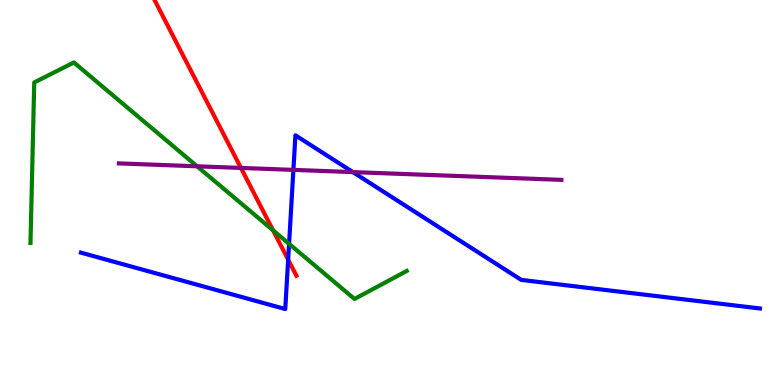[{'lines': ['blue', 'red'], 'intersections': [{'x': 3.72, 'y': 3.26}]}, {'lines': ['green', 'red'], 'intersections': [{'x': 3.52, 'y': 4.02}]}, {'lines': ['purple', 'red'], 'intersections': [{'x': 3.11, 'y': 5.64}]}, {'lines': ['blue', 'green'], 'intersections': [{'x': 3.73, 'y': 3.67}]}, {'lines': ['blue', 'purple'], 'intersections': [{'x': 3.79, 'y': 5.59}, {'x': 4.55, 'y': 5.53}]}, {'lines': ['green', 'purple'], 'intersections': [{'x': 2.54, 'y': 5.68}]}]